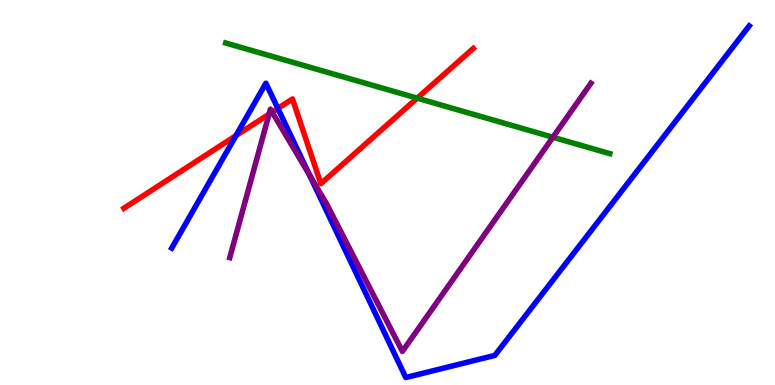[{'lines': ['blue', 'red'], 'intersections': [{'x': 3.04, 'y': 6.48}, {'x': 3.59, 'y': 7.18}]}, {'lines': ['green', 'red'], 'intersections': [{'x': 5.38, 'y': 7.45}]}, {'lines': ['purple', 'red'], 'intersections': [{'x': 3.47, 'y': 7.03}, {'x': 3.51, 'y': 7.09}]}, {'lines': ['blue', 'green'], 'intersections': []}, {'lines': ['blue', 'purple'], 'intersections': [{'x': 3.99, 'y': 5.45}]}, {'lines': ['green', 'purple'], 'intersections': [{'x': 7.13, 'y': 6.43}]}]